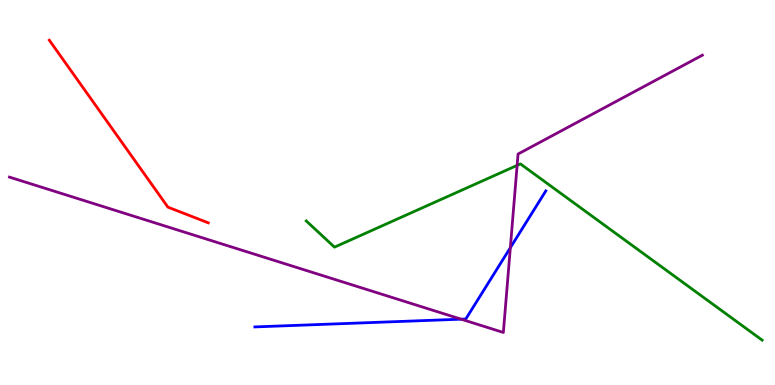[{'lines': ['blue', 'red'], 'intersections': []}, {'lines': ['green', 'red'], 'intersections': []}, {'lines': ['purple', 'red'], 'intersections': []}, {'lines': ['blue', 'green'], 'intersections': []}, {'lines': ['blue', 'purple'], 'intersections': [{'x': 5.95, 'y': 1.71}, {'x': 6.59, 'y': 3.57}]}, {'lines': ['green', 'purple'], 'intersections': [{'x': 6.67, 'y': 5.7}]}]